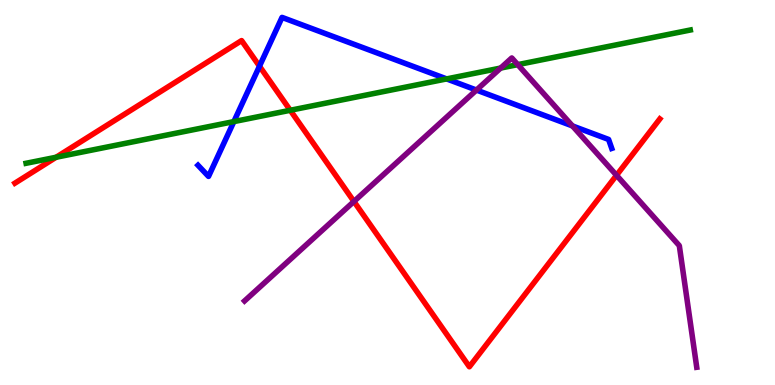[{'lines': ['blue', 'red'], 'intersections': [{'x': 3.35, 'y': 8.28}]}, {'lines': ['green', 'red'], 'intersections': [{'x': 0.724, 'y': 5.92}, {'x': 3.75, 'y': 7.14}]}, {'lines': ['purple', 'red'], 'intersections': [{'x': 4.57, 'y': 4.77}, {'x': 7.96, 'y': 5.45}]}, {'lines': ['blue', 'green'], 'intersections': [{'x': 3.02, 'y': 6.84}, {'x': 5.76, 'y': 7.95}]}, {'lines': ['blue', 'purple'], 'intersections': [{'x': 6.15, 'y': 7.66}, {'x': 7.39, 'y': 6.73}]}, {'lines': ['green', 'purple'], 'intersections': [{'x': 6.46, 'y': 8.23}, {'x': 6.68, 'y': 8.32}]}]